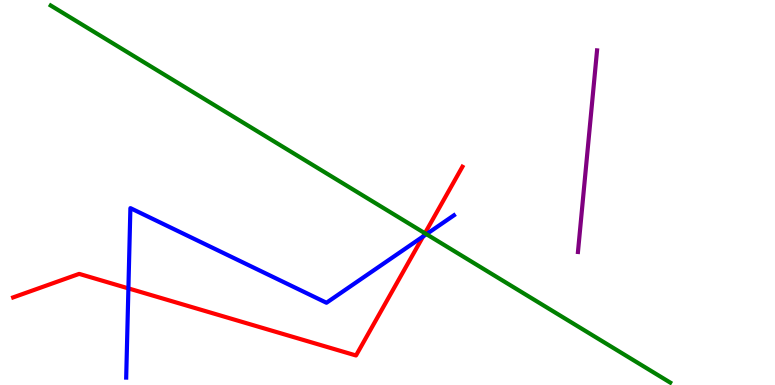[{'lines': ['blue', 'red'], 'intersections': [{'x': 1.66, 'y': 2.51}, {'x': 5.46, 'y': 3.86}]}, {'lines': ['green', 'red'], 'intersections': [{'x': 5.48, 'y': 3.94}]}, {'lines': ['purple', 'red'], 'intersections': []}, {'lines': ['blue', 'green'], 'intersections': [{'x': 5.5, 'y': 3.92}]}, {'lines': ['blue', 'purple'], 'intersections': []}, {'lines': ['green', 'purple'], 'intersections': []}]